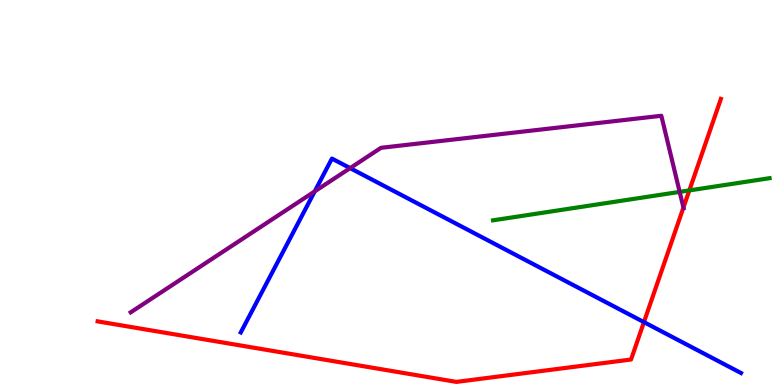[{'lines': ['blue', 'red'], 'intersections': [{'x': 8.31, 'y': 1.63}]}, {'lines': ['green', 'red'], 'intersections': [{'x': 8.89, 'y': 5.05}]}, {'lines': ['purple', 'red'], 'intersections': [{'x': 8.82, 'y': 4.61}]}, {'lines': ['blue', 'green'], 'intersections': []}, {'lines': ['blue', 'purple'], 'intersections': [{'x': 4.06, 'y': 5.03}, {'x': 4.52, 'y': 5.63}]}, {'lines': ['green', 'purple'], 'intersections': [{'x': 8.77, 'y': 5.02}]}]